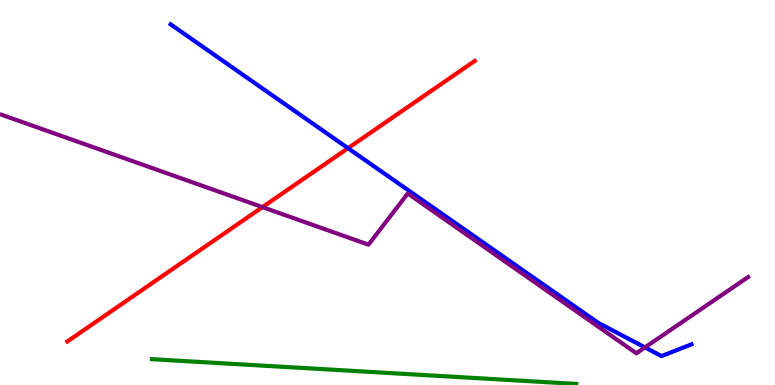[{'lines': ['blue', 'red'], 'intersections': [{'x': 4.49, 'y': 6.15}]}, {'lines': ['green', 'red'], 'intersections': []}, {'lines': ['purple', 'red'], 'intersections': [{'x': 3.39, 'y': 4.62}]}, {'lines': ['blue', 'green'], 'intersections': []}, {'lines': ['blue', 'purple'], 'intersections': [{'x': 8.32, 'y': 0.977}]}, {'lines': ['green', 'purple'], 'intersections': []}]